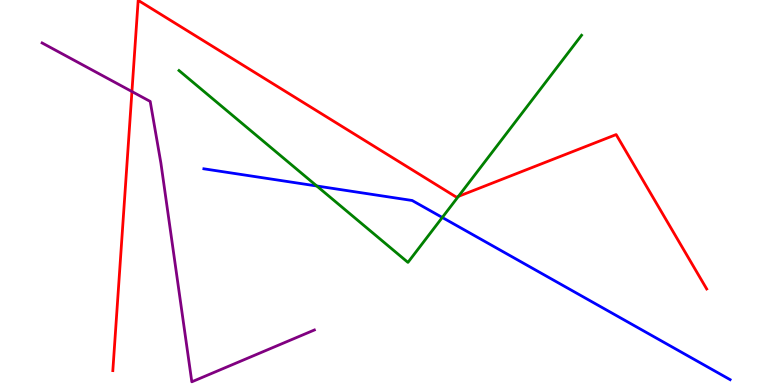[{'lines': ['blue', 'red'], 'intersections': []}, {'lines': ['green', 'red'], 'intersections': [{'x': 5.91, 'y': 4.9}]}, {'lines': ['purple', 'red'], 'intersections': [{'x': 1.7, 'y': 7.62}]}, {'lines': ['blue', 'green'], 'intersections': [{'x': 4.09, 'y': 5.17}, {'x': 5.71, 'y': 4.35}]}, {'lines': ['blue', 'purple'], 'intersections': []}, {'lines': ['green', 'purple'], 'intersections': []}]